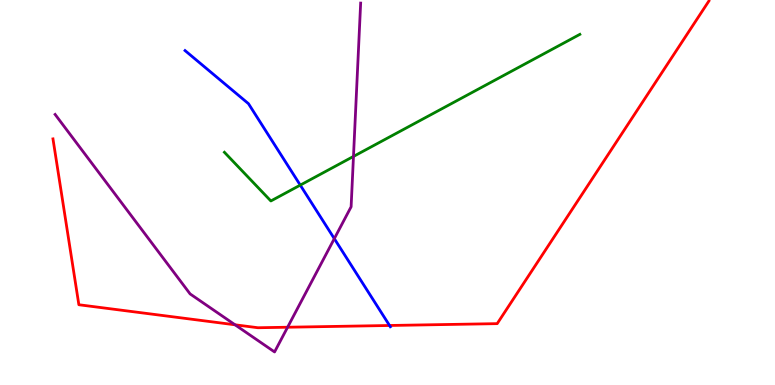[{'lines': ['blue', 'red'], 'intersections': [{'x': 5.03, 'y': 1.55}]}, {'lines': ['green', 'red'], 'intersections': []}, {'lines': ['purple', 'red'], 'intersections': [{'x': 3.03, 'y': 1.56}, {'x': 3.71, 'y': 1.5}]}, {'lines': ['blue', 'green'], 'intersections': [{'x': 3.87, 'y': 5.19}]}, {'lines': ['blue', 'purple'], 'intersections': [{'x': 4.31, 'y': 3.8}]}, {'lines': ['green', 'purple'], 'intersections': [{'x': 4.56, 'y': 5.94}]}]